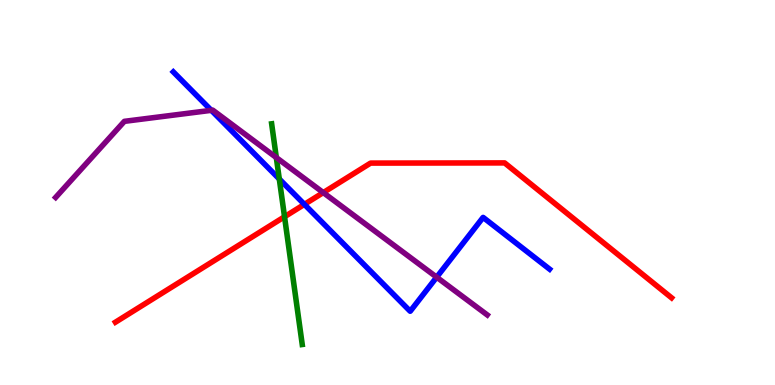[{'lines': ['blue', 'red'], 'intersections': [{'x': 3.93, 'y': 4.69}]}, {'lines': ['green', 'red'], 'intersections': [{'x': 3.67, 'y': 4.37}]}, {'lines': ['purple', 'red'], 'intersections': [{'x': 4.17, 'y': 5.0}]}, {'lines': ['blue', 'green'], 'intersections': [{'x': 3.6, 'y': 5.35}]}, {'lines': ['blue', 'purple'], 'intersections': [{'x': 2.73, 'y': 7.13}, {'x': 5.63, 'y': 2.8}]}, {'lines': ['green', 'purple'], 'intersections': [{'x': 3.57, 'y': 5.91}]}]